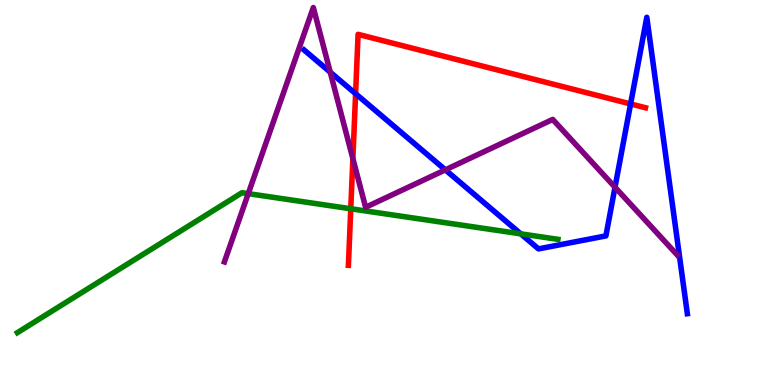[{'lines': ['blue', 'red'], 'intersections': [{'x': 4.59, 'y': 7.57}, {'x': 8.14, 'y': 7.3}]}, {'lines': ['green', 'red'], 'intersections': [{'x': 4.53, 'y': 4.58}]}, {'lines': ['purple', 'red'], 'intersections': [{'x': 4.55, 'y': 5.88}]}, {'lines': ['blue', 'green'], 'intersections': [{'x': 6.72, 'y': 3.93}]}, {'lines': ['blue', 'purple'], 'intersections': [{'x': 4.26, 'y': 8.13}, {'x': 5.75, 'y': 5.59}, {'x': 7.94, 'y': 5.14}]}, {'lines': ['green', 'purple'], 'intersections': [{'x': 3.2, 'y': 4.97}]}]